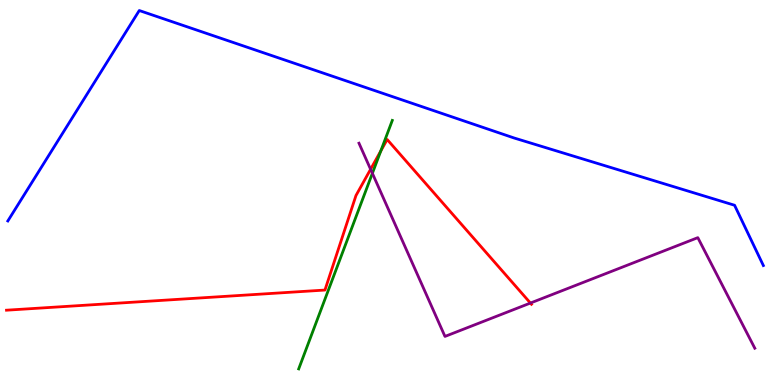[{'lines': ['blue', 'red'], 'intersections': []}, {'lines': ['green', 'red'], 'intersections': [{'x': 4.91, 'y': 6.08}]}, {'lines': ['purple', 'red'], 'intersections': [{'x': 4.78, 'y': 5.6}, {'x': 6.84, 'y': 2.13}]}, {'lines': ['blue', 'green'], 'intersections': []}, {'lines': ['blue', 'purple'], 'intersections': []}, {'lines': ['green', 'purple'], 'intersections': [{'x': 4.8, 'y': 5.5}]}]